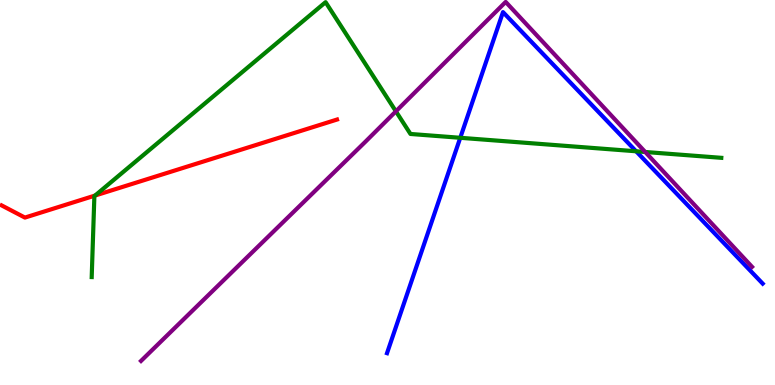[{'lines': ['blue', 'red'], 'intersections': []}, {'lines': ['green', 'red'], 'intersections': [{'x': 1.23, 'y': 4.92}]}, {'lines': ['purple', 'red'], 'intersections': []}, {'lines': ['blue', 'green'], 'intersections': [{'x': 5.94, 'y': 6.42}, {'x': 8.21, 'y': 6.07}]}, {'lines': ['blue', 'purple'], 'intersections': []}, {'lines': ['green', 'purple'], 'intersections': [{'x': 5.11, 'y': 7.11}, {'x': 8.33, 'y': 6.05}]}]